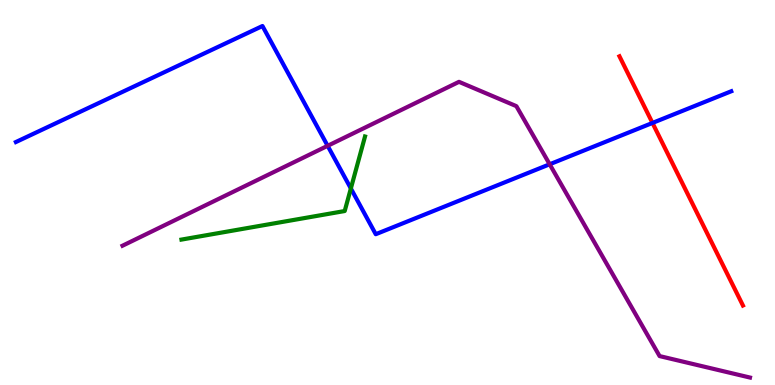[{'lines': ['blue', 'red'], 'intersections': [{'x': 8.42, 'y': 6.81}]}, {'lines': ['green', 'red'], 'intersections': []}, {'lines': ['purple', 'red'], 'intersections': []}, {'lines': ['blue', 'green'], 'intersections': [{'x': 4.53, 'y': 5.1}]}, {'lines': ['blue', 'purple'], 'intersections': [{'x': 4.23, 'y': 6.21}, {'x': 7.09, 'y': 5.73}]}, {'lines': ['green', 'purple'], 'intersections': []}]